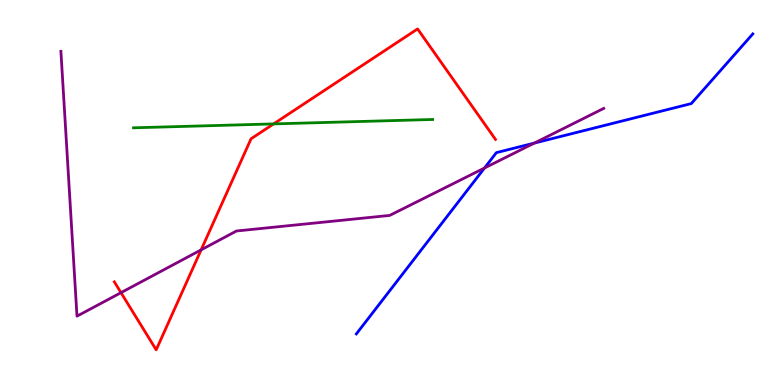[{'lines': ['blue', 'red'], 'intersections': []}, {'lines': ['green', 'red'], 'intersections': [{'x': 3.53, 'y': 6.78}]}, {'lines': ['purple', 'red'], 'intersections': [{'x': 1.56, 'y': 2.4}, {'x': 2.6, 'y': 3.51}]}, {'lines': ['blue', 'green'], 'intersections': []}, {'lines': ['blue', 'purple'], 'intersections': [{'x': 6.25, 'y': 5.64}, {'x': 6.89, 'y': 6.28}]}, {'lines': ['green', 'purple'], 'intersections': []}]